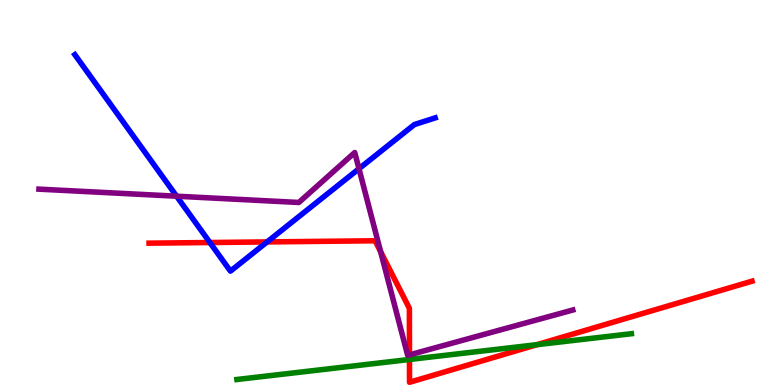[{'lines': ['blue', 'red'], 'intersections': [{'x': 2.71, 'y': 3.7}, {'x': 3.45, 'y': 3.72}]}, {'lines': ['green', 'red'], 'intersections': [{'x': 5.28, 'y': 0.663}, {'x': 6.93, 'y': 1.05}]}, {'lines': ['purple', 'red'], 'intersections': [{'x': 4.91, 'y': 3.46}, {'x': 5.28, 'y': 0.783}]}, {'lines': ['blue', 'green'], 'intersections': []}, {'lines': ['blue', 'purple'], 'intersections': [{'x': 2.28, 'y': 4.9}, {'x': 4.63, 'y': 5.62}]}, {'lines': ['green', 'purple'], 'intersections': []}]